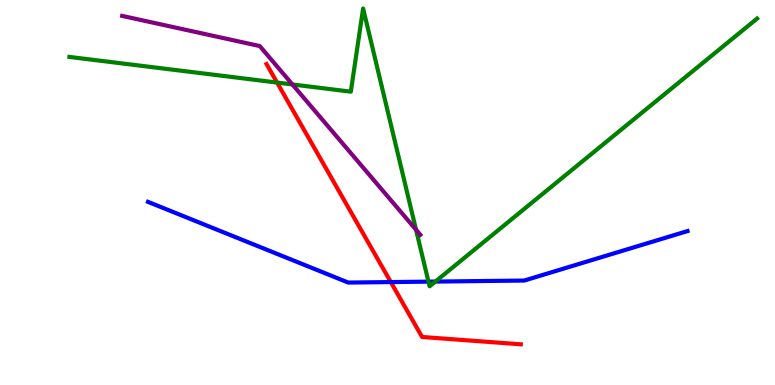[{'lines': ['blue', 'red'], 'intersections': [{'x': 5.04, 'y': 2.67}]}, {'lines': ['green', 'red'], 'intersections': [{'x': 3.58, 'y': 7.86}]}, {'lines': ['purple', 'red'], 'intersections': []}, {'lines': ['blue', 'green'], 'intersections': [{'x': 5.53, 'y': 2.68}, {'x': 5.62, 'y': 2.69}]}, {'lines': ['blue', 'purple'], 'intersections': []}, {'lines': ['green', 'purple'], 'intersections': [{'x': 3.77, 'y': 7.81}, {'x': 5.37, 'y': 4.03}]}]